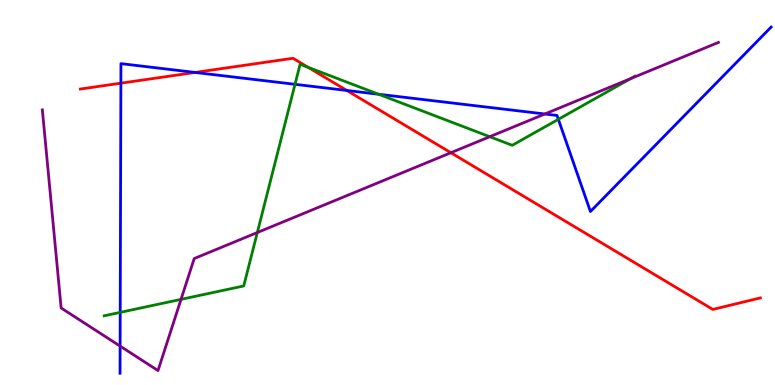[{'lines': ['blue', 'red'], 'intersections': [{'x': 1.56, 'y': 7.84}, {'x': 2.52, 'y': 8.12}, {'x': 4.47, 'y': 7.65}]}, {'lines': ['green', 'red'], 'intersections': [{'x': 3.98, 'y': 8.25}]}, {'lines': ['purple', 'red'], 'intersections': [{'x': 5.82, 'y': 6.03}]}, {'lines': ['blue', 'green'], 'intersections': [{'x': 1.55, 'y': 1.89}, {'x': 3.81, 'y': 7.81}, {'x': 4.88, 'y': 7.55}, {'x': 7.2, 'y': 6.9}]}, {'lines': ['blue', 'purple'], 'intersections': [{'x': 1.55, 'y': 1.01}, {'x': 7.03, 'y': 7.04}]}, {'lines': ['green', 'purple'], 'intersections': [{'x': 2.34, 'y': 2.22}, {'x': 3.32, 'y': 3.96}, {'x': 6.32, 'y': 6.45}, {'x': 8.14, 'y': 7.96}]}]